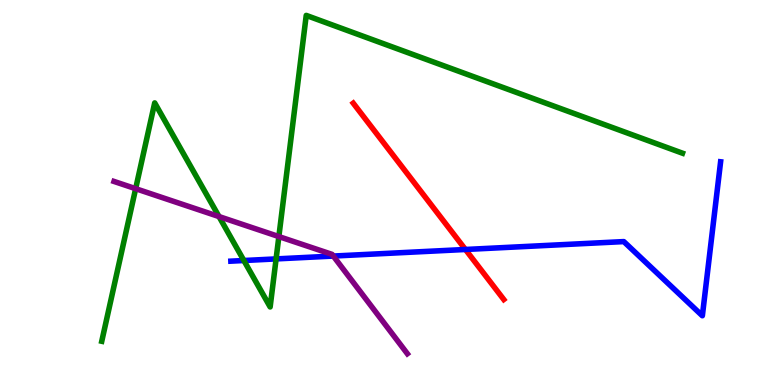[{'lines': ['blue', 'red'], 'intersections': [{'x': 6.01, 'y': 3.52}]}, {'lines': ['green', 'red'], 'intersections': []}, {'lines': ['purple', 'red'], 'intersections': []}, {'lines': ['blue', 'green'], 'intersections': [{'x': 3.15, 'y': 3.23}, {'x': 3.56, 'y': 3.28}]}, {'lines': ['blue', 'purple'], 'intersections': [{'x': 4.3, 'y': 3.35}]}, {'lines': ['green', 'purple'], 'intersections': [{'x': 1.75, 'y': 5.1}, {'x': 2.83, 'y': 4.38}, {'x': 3.6, 'y': 3.86}]}]